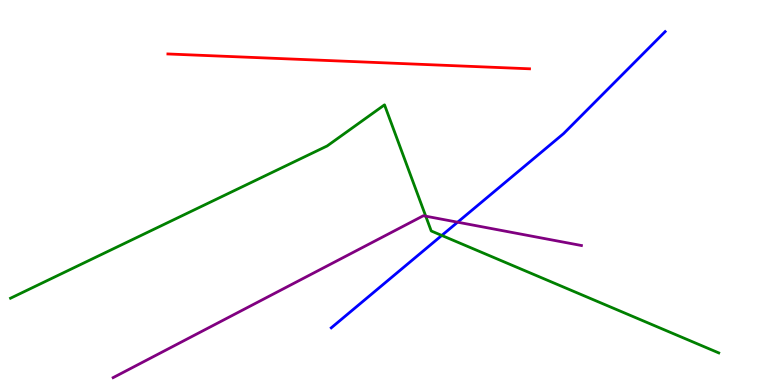[{'lines': ['blue', 'red'], 'intersections': []}, {'lines': ['green', 'red'], 'intersections': []}, {'lines': ['purple', 'red'], 'intersections': []}, {'lines': ['blue', 'green'], 'intersections': [{'x': 5.7, 'y': 3.88}]}, {'lines': ['blue', 'purple'], 'intersections': [{'x': 5.9, 'y': 4.23}]}, {'lines': ['green', 'purple'], 'intersections': [{'x': 5.49, 'y': 4.38}]}]